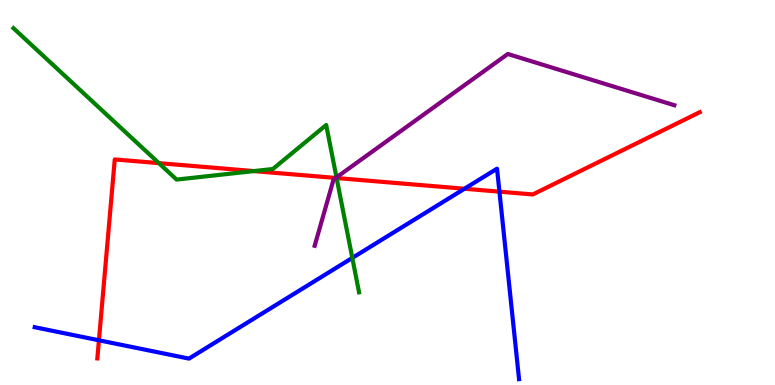[{'lines': ['blue', 'red'], 'intersections': [{'x': 1.28, 'y': 1.16}, {'x': 5.99, 'y': 5.1}, {'x': 6.44, 'y': 5.02}]}, {'lines': ['green', 'red'], 'intersections': [{'x': 2.05, 'y': 5.76}, {'x': 3.28, 'y': 5.56}, {'x': 4.34, 'y': 5.38}]}, {'lines': ['purple', 'red'], 'intersections': [{'x': 4.33, 'y': 5.38}]}, {'lines': ['blue', 'green'], 'intersections': [{'x': 4.55, 'y': 3.3}]}, {'lines': ['blue', 'purple'], 'intersections': []}, {'lines': ['green', 'purple'], 'intersections': [{'x': 4.34, 'y': 5.39}]}]